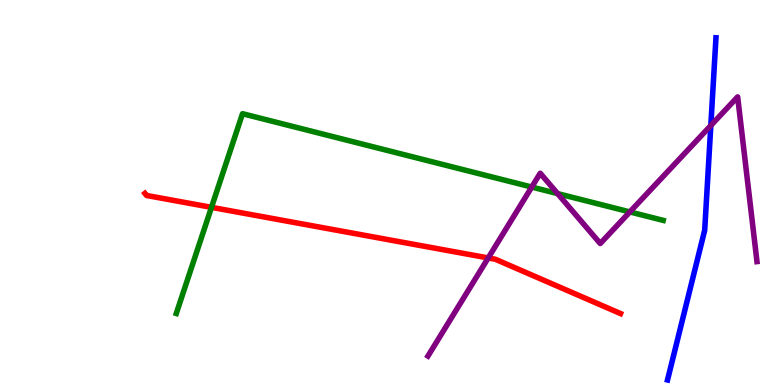[{'lines': ['blue', 'red'], 'intersections': []}, {'lines': ['green', 'red'], 'intersections': [{'x': 2.73, 'y': 4.61}]}, {'lines': ['purple', 'red'], 'intersections': [{'x': 6.3, 'y': 3.3}]}, {'lines': ['blue', 'green'], 'intersections': []}, {'lines': ['blue', 'purple'], 'intersections': [{'x': 9.17, 'y': 6.74}]}, {'lines': ['green', 'purple'], 'intersections': [{'x': 6.86, 'y': 5.14}, {'x': 7.2, 'y': 4.97}, {'x': 8.13, 'y': 4.5}]}]